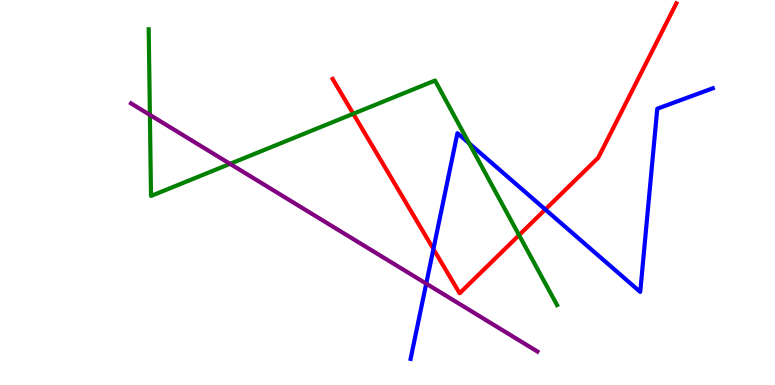[{'lines': ['blue', 'red'], 'intersections': [{'x': 5.59, 'y': 3.53}, {'x': 7.04, 'y': 4.56}]}, {'lines': ['green', 'red'], 'intersections': [{'x': 4.56, 'y': 7.04}, {'x': 6.7, 'y': 3.89}]}, {'lines': ['purple', 'red'], 'intersections': []}, {'lines': ['blue', 'green'], 'intersections': [{'x': 6.05, 'y': 6.28}]}, {'lines': ['blue', 'purple'], 'intersections': [{'x': 5.5, 'y': 2.63}]}, {'lines': ['green', 'purple'], 'intersections': [{'x': 1.93, 'y': 7.02}, {'x': 2.97, 'y': 5.74}]}]